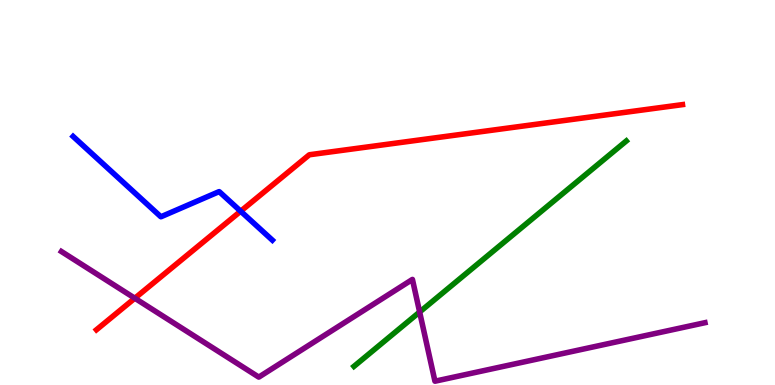[{'lines': ['blue', 'red'], 'intersections': [{'x': 3.11, 'y': 4.51}]}, {'lines': ['green', 'red'], 'intersections': []}, {'lines': ['purple', 'red'], 'intersections': [{'x': 1.74, 'y': 2.25}]}, {'lines': ['blue', 'green'], 'intersections': []}, {'lines': ['blue', 'purple'], 'intersections': []}, {'lines': ['green', 'purple'], 'intersections': [{'x': 5.41, 'y': 1.9}]}]